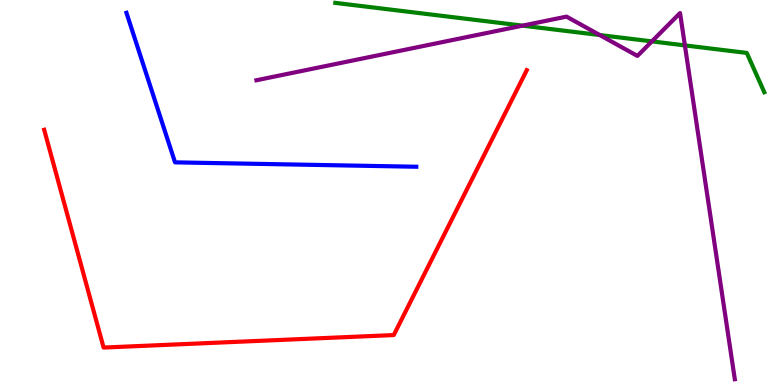[{'lines': ['blue', 'red'], 'intersections': []}, {'lines': ['green', 'red'], 'intersections': []}, {'lines': ['purple', 'red'], 'intersections': []}, {'lines': ['blue', 'green'], 'intersections': []}, {'lines': ['blue', 'purple'], 'intersections': []}, {'lines': ['green', 'purple'], 'intersections': [{'x': 6.74, 'y': 9.33}, {'x': 7.74, 'y': 9.09}, {'x': 8.41, 'y': 8.93}, {'x': 8.84, 'y': 8.82}]}]